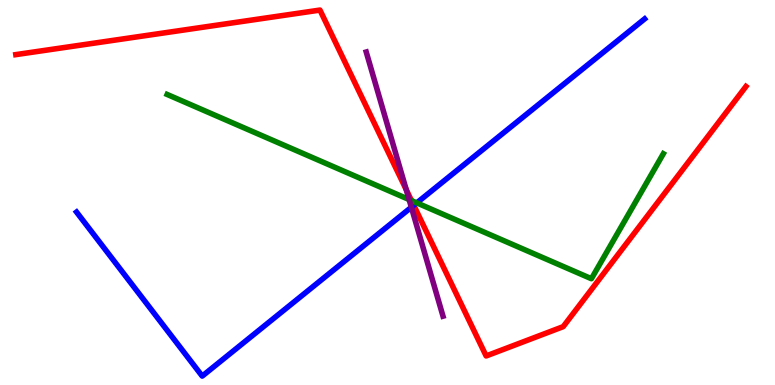[{'lines': ['blue', 'red'], 'intersections': [{'x': 5.34, 'y': 4.67}]}, {'lines': ['green', 'red'], 'intersections': [{'x': 5.31, 'y': 4.79}]}, {'lines': ['purple', 'red'], 'intersections': [{'x': 5.24, 'y': 5.07}]}, {'lines': ['blue', 'green'], 'intersections': [{'x': 5.38, 'y': 4.73}]}, {'lines': ['blue', 'purple'], 'intersections': [{'x': 5.31, 'y': 4.62}]}, {'lines': ['green', 'purple'], 'intersections': [{'x': 5.28, 'y': 4.82}]}]